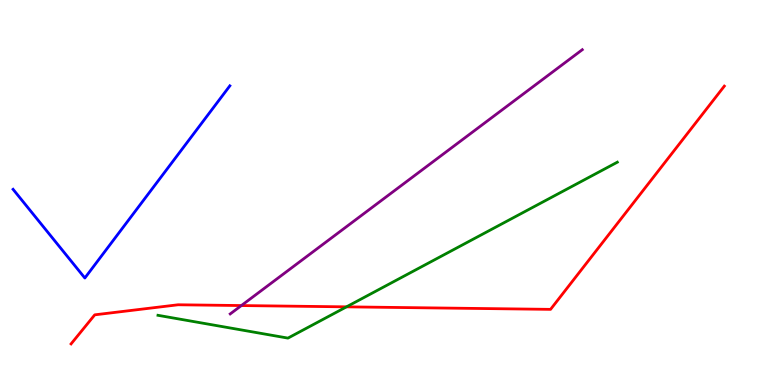[{'lines': ['blue', 'red'], 'intersections': []}, {'lines': ['green', 'red'], 'intersections': [{'x': 4.47, 'y': 2.03}]}, {'lines': ['purple', 'red'], 'intersections': [{'x': 3.11, 'y': 2.06}]}, {'lines': ['blue', 'green'], 'intersections': []}, {'lines': ['blue', 'purple'], 'intersections': []}, {'lines': ['green', 'purple'], 'intersections': []}]